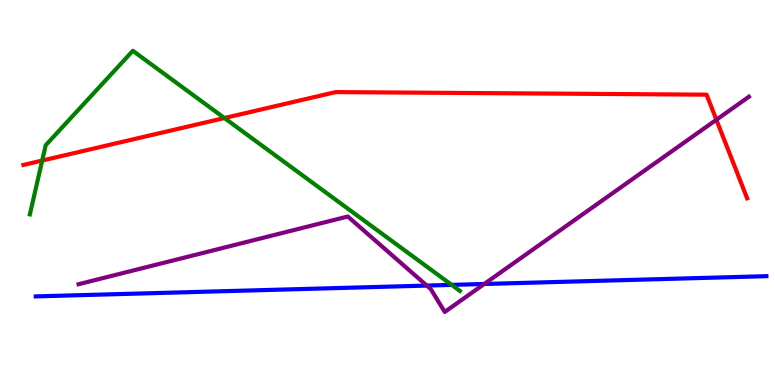[{'lines': ['blue', 'red'], 'intersections': []}, {'lines': ['green', 'red'], 'intersections': [{'x': 0.545, 'y': 5.83}, {'x': 2.9, 'y': 6.93}]}, {'lines': ['purple', 'red'], 'intersections': [{'x': 9.24, 'y': 6.89}]}, {'lines': ['blue', 'green'], 'intersections': [{'x': 5.83, 'y': 2.6}]}, {'lines': ['blue', 'purple'], 'intersections': [{'x': 5.51, 'y': 2.58}, {'x': 6.25, 'y': 2.62}]}, {'lines': ['green', 'purple'], 'intersections': []}]